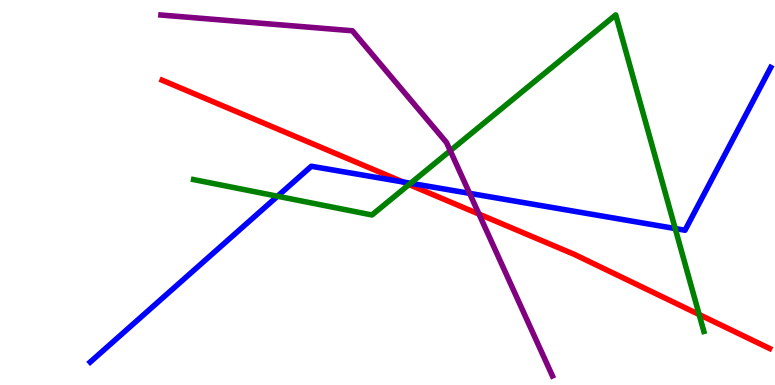[{'lines': ['blue', 'red'], 'intersections': [{'x': 5.2, 'y': 5.27}]}, {'lines': ['green', 'red'], 'intersections': [{'x': 5.28, 'y': 5.21}, {'x': 9.02, 'y': 1.83}]}, {'lines': ['purple', 'red'], 'intersections': [{'x': 6.18, 'y': 4.44}]}, {'lines': ['blue', 'green'], 'intersections': [{'x': 3.58, 'y': 4.9}, {'x': 5.3, 'y': 5.24}, {'x': 8.71, 'y': 4.06}]}, {'lines': ['blue', 'purple'], 'intersections': [{'x': 6.06, 'y': 4.98}]}, {'lines': ['green', 'purple'], 'intersections': [{'x': 5.81, 'y': 6.09}]}]